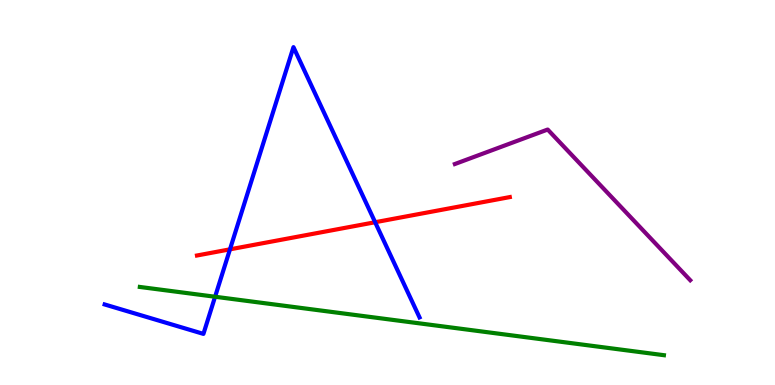[{'lines': ['blue', 'red'], 'intersections': [{'x': 2.97, 'y': 3.52}, {'x': 4.84, 'y': 4.23}]}, {'lines': ['green', 'red'], 'intersections': []}, {'lines': ['purple', 'red'], 'intersections': []}, {'lines': ['blue', 'green'], 'intersections': [{'x': 2.78, 'y': 2.29}]}, {'lines': ['blue', 'purple'], 'intersections': []}, {'lines': ['green', 'purple'], 'intersections': []}]